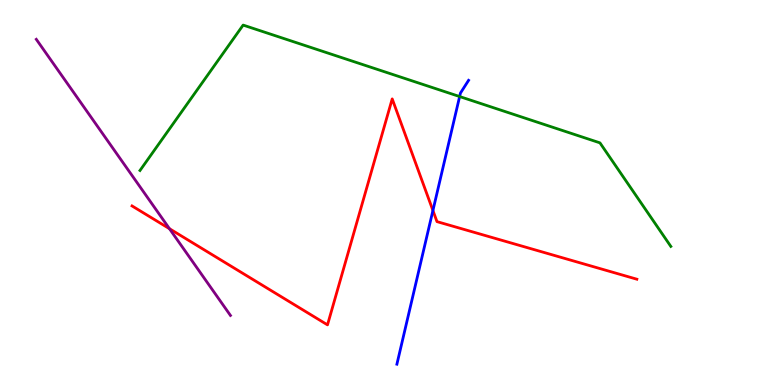[{'lines': ['blue', 'red'], 'intersections': [{'x': 5.59, 'y': 4.53}]}, {'lines': ['green', 'red'], 'intersections': []}, {'lines': ['purple', 'red'], 'intersections': [{'x': 2.19, 'y': 4.06}]}, {'lines': ['blue', 'green'], 'intersections': [{'x': 5.93, 'y': 7.49}]}, {'lines': ['blue', 'purple'], 'intersections': []}, {'lines': ['green', 'purple'], 'intersections': []}]